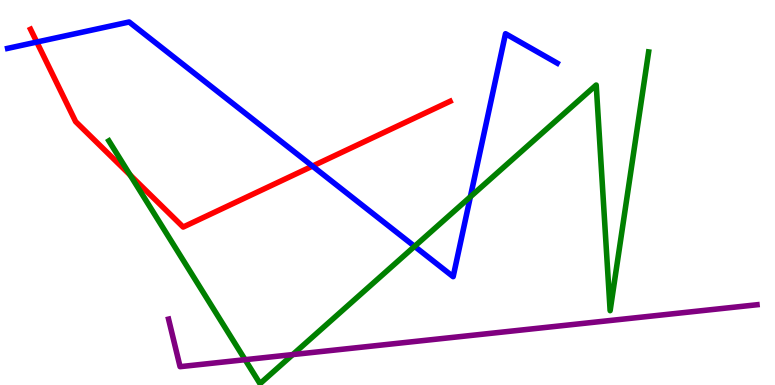[{'lines': ['blue', 'red'], 'intersections': [{'x': 0.475, 'y': 8.91}, {'x': 4.03, 'y': 5.69}]}, {'lines': ['green', 'red'], 'intersections': [{'x': 1.68, 'y': 5.45}]}, {'lines': ['purple', 'red'], 'intersections': []}, {'lines': ['blue', 'green'], 'intersections': [{'x': 5.35, 'y': 3.6}, {'x': 6.07, 'y': 4.89}]}, {'lines': ['blue', 'purple'], 'intersections': []}, {'lines': ['green', 'purple'], 'intersections': [{'x': 3.16, 'y': 0.657}, {'x': 3.78, 'y': 0.79}]}]